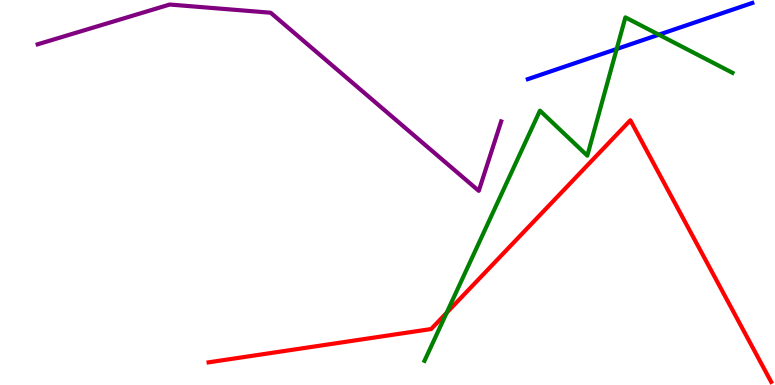[{'lines': ['blue', 'red'], 'intersections': []}, {'lines': ['green', 'red'], 'intersections': [{'x': 5.76, 'y': 1.88}]}, {'lines': ['purple', 'red'], 'intersections': []}, {'lines': ['blue', 'green'], 'intersections': [{'x': 7.96, 'y': 8.73}, {'x': 8.5, 'y': 9.1}]}, {'lines': ['blue', 'purple'], 'intersections': []}, {'lines': ['green', 'purple'], 'intersections': []}]